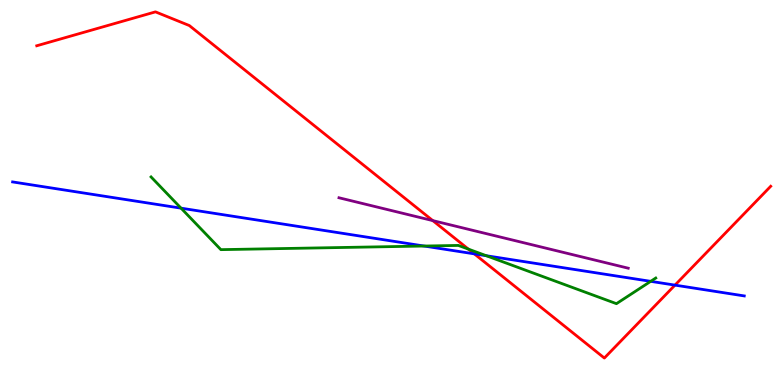[{'lines': ['blue', 'red'], 'intersections': [{'x': 6.12, 'y': 3.41}, {'x': 8.71, 'y': 2.59}]}, {'lines': ['green', 'red'], 'intersections': [{'x': 6.04, 'y': 3.53}]}, {'lines': ['purple', 'red'], 'intersections': [{'x': 5.58, 'y': 4.27}]}, {'lines': ['blue', 'green'], 'intersections': [{'x': 2.34, 'y': 4.59}, {'x': 5.47, 'y': 3.61}, {'x': 6.28, 'y': 3.36}, {'x': 8.4, 'y': 2.69}]}, {'lines': ['blue', 'purple'], 'intersections': []}, {'lines': ['green', 'purple'], 'intersections': []}]